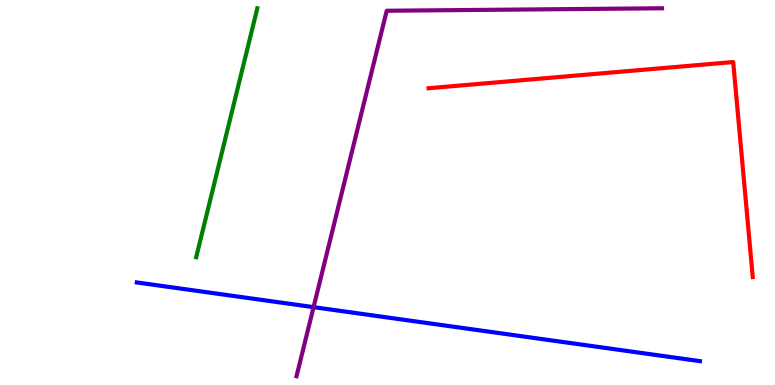[{'lines': ['blue', 'red'], 'intersections': []}, {'lines': ['green', 'red'], 'intersections': []}, {'lines': ['purple', 'red'], 'intersections': []}, {'lines': ['blue', 'green'], 'intersections': []}, {'lines': ['blue', 'purple'], 'intersections': [{'x': 4.05, 'y': 2.02}]}, {'lines': ['green', 'purple'], 'intersections': []}]